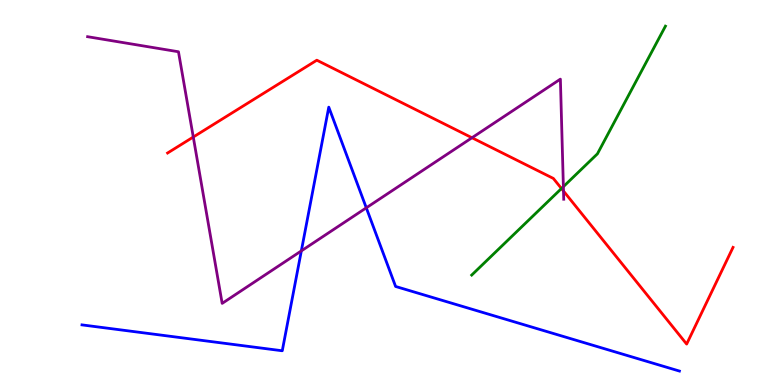[{'lines': ['blue', 'red'], 'intersections': []}, {'lines': ['green', 'red'], 'intersections': [{'x': 7.24, 'y': 5.1}]}, {'lines': ['purple', 'red'], 'intersections': [{'x': 2.49, 'y': 6.44}, {'x': 6.09, 'y': 6.42}, {'x': 7.27, 'y': 5.04}]}, {'lines': ['blue', 'green'], 'intersections': []}, {'lines': ['blue', 'purple'], 'intersections': [{'x': 3.89, 'y': 3.48}, {'x': 4.73, 'y': 4.6}]}, {'lines': ['green', 'purple'], 'intersections': [{'x': 7.27, 'y': 5.15}]}]